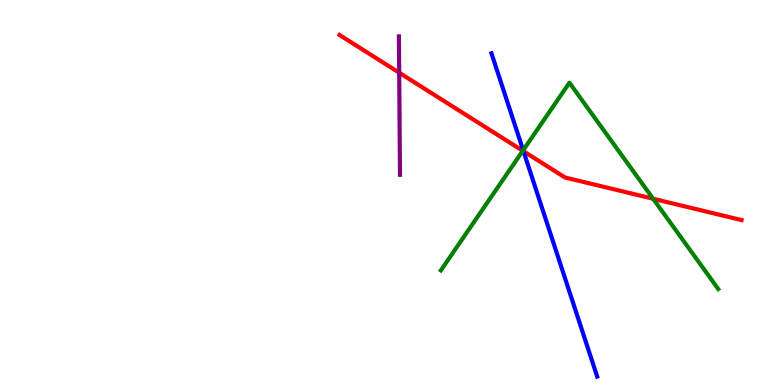[{'lines': ['blue', 'red'], 'intersections': [{'x': 6.75, 'y': 6.07}]}, {'lines': ['green', 'red'], 'intersections': [{'x': 6.75, 'y': 6.08}, {'x': 8.43, 'y': 4.84}]}, {'lines': ['purple', 'red'], 'intersections': [{'x': 5.15, 'y': 8.11}]}, {'lines': ['blue', 'green'], 'intersections': [{'x': 6.75, 'y': 6.1}]}, {'lines': ['blue', 'purple'], 'intersections': []}, {'lines': ['green', 'purple'], 'intersections': []}]